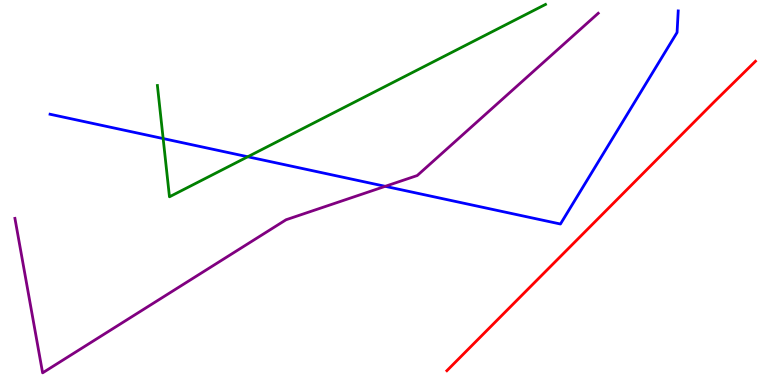[{'lines': ['blue', 'red'], 'intersections': []}, {'lines': ['green', 'red'], 'intersections': []}, {'lines': ['purple', 'red'], 'intersections': []}, {'lines': ['blue', 'green'], 'intersections': [{'x': 2.11, 'y': 6.4}, {'x': 3.2, 'y': 5.93}]}, {'lines': ['blue', 'purple'], 'intersections': [{'x': 4.97, 'y': 5.16}]}, {'lines': ['green', 'purple'], 'intersections': []}]